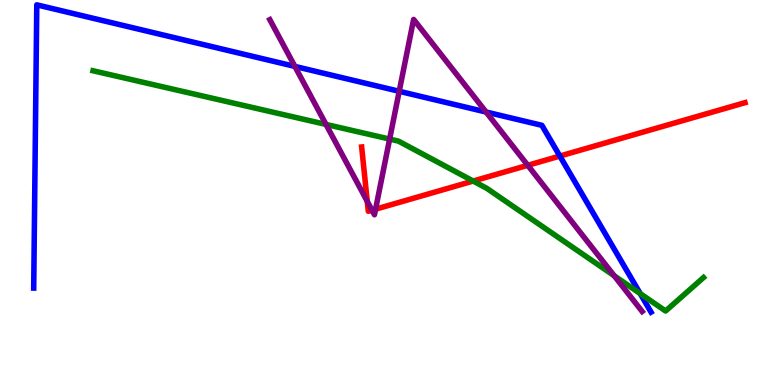[{'lines': ['blue', 'red'], 'intersections': [{'x': 7.22, 'y': 5.95}]}, {'lines': ['green', 'red'], 'intersections': [{'x': 6.11, 'y': 5.3}]}, {'lines': ['purple', 'red'], 'intersections': [{'x': 4.74, 'y': 4.77}, {'x': 4.8, 'y': 4.54}, {'x': 4.85, 'y': 4.57}, {'x': 6.81, 'y': 5.71}]}, {'lines': ['blue', 'green'], 'intersections': [{'x': 8.26, 'y': 2.37}]}, {'lines': ['blue', 'purple'], 'intersections': [{'x': 3.8, 'y': 8.28}, {'x': 5.15, 'y': 7.63}, {'x': 6.27, 'y': 7.09}]}, {'lines': ['green', 'purple'], 'intersections': [{'x': 4.21, 'y': 6.77}, {'x': 5.03, 'y': 6.39}, {'x': 7.93, 'y': 2.84}]}]